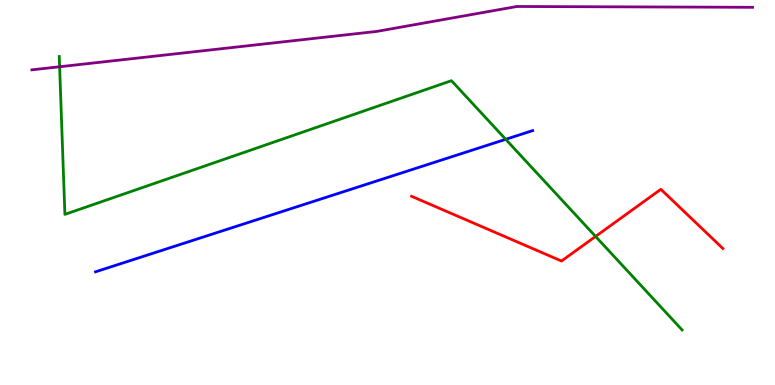[{'lines': ['blue', 'red'], 'intersections': []}, {'lines': ['green', 'red'], 'intersections': [{'x': 7.68, 'y': 3.86}]}, {'lines': ['purple', 'red'], 'intersections': []}, {'lines': ['blue', 'green'], 'intersections': [{'x': 6.53, 'y': 6.38}]}, {'lines': ['blue', 'purple'], 'intersections': []}, {'lines': ['green', 'purple'], 'intersections': [{'x': 0.769, 'y': 8.27}]}]